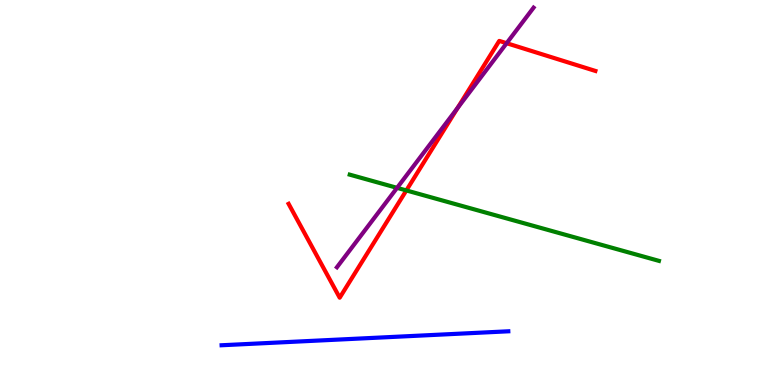[{'lines': ['blue', 'red'], 'intersections': []}, {'lines': ['green', 'red'], 'intersections': [{'x': 5.24, 'y': 5.05}]}, {'lines': ['purple', 'red'], 'intersections': [{'x': 5.9, 'y': 7.19}, {'x': 6.54, 'y': 8.88}]}, {'lines': ['blue', 'green'], 'intersections': []}, {'lines': ['blue', 'purple'], 'intersections': []}, {'lines': ['green', 'purple'], 'intersections': [{'x': 5.12, 'y': 5.12}]}]